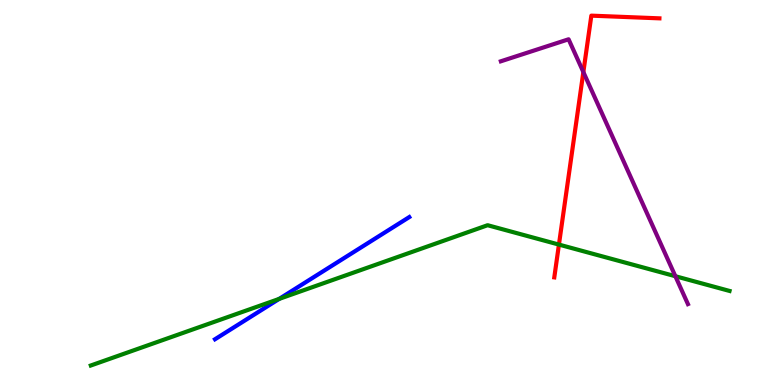[{'lines': ['blue', 'red'], 'intersections': []}, {'lines': ['green', 'red'], 'intersections': [{'x': 7.21, 'y': 3.65}]}, {'lines': ['purple', 'red'], 'intersections': [{'x': 7.53, 'y': 8.13}]}, {'lines': ['blue', 'green'], 'intersections': [{'x': 3.6, 'y': 2.24}]}, {'lines': ['blue', 'purple'], 'intersections': []}, {'lines': ['green', 'purple'], 'intersections': [{'x': 8.71, 'y': 2.83}]}]